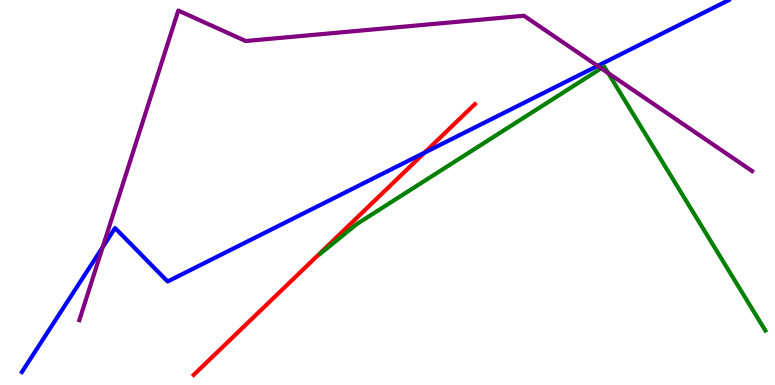[{'lines': ['blue', 'red'], 'intersections': [{'x': 5.48, 'y': 6.03}]}, {'lines': ['green', 'red'], 'intersections': []}, {'lines': ['purple', 'red'], 'intersections': []}, {'lines': ['blue', 'green'], 'intersections': []}, {'lines': ['blue', 'purple'], 'intersections': [{'x': 1.32, 'y': 3.58}, {'x': 7.71, 'y': 8.29}]}, {'lines': ['green', 'purple'], 'intersections': [{'x': 7.76, 'y': 8.23}, {'x': 7.85, 'y': 8.1}]}]